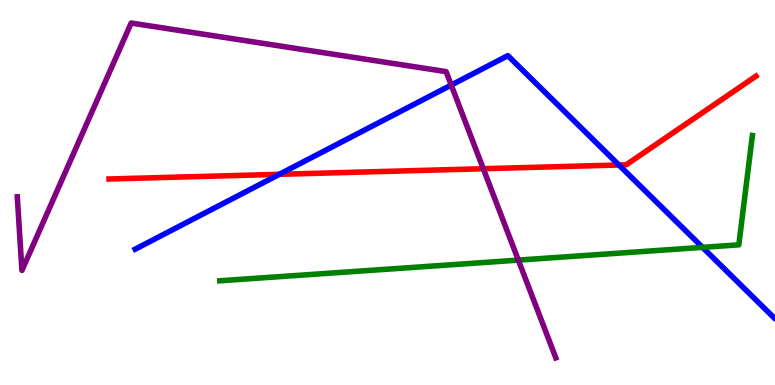[{'lines': ['blue', 'red'], 'intersections': [{'x': 3.6, 'y': 5.47}, {'x': 7.99, 'y': 5.71}]}, {'lines': ['green', 'red'], 'intersections': []}, {'lines': ['purple', 'red'], 'intersections': [{'x': 6.24, 'y': 5.62}]}, {'lines': ['blue', 'green'], 'intersections': [{'x': 9.06, 'y': 3.58}]}, {'lines': ['blue', 'purple'], 'intersections': [{'x': 5.82, 'y': 7.79}]}, {'lines': ['green', 'purple'], 'intersections': [{'x': 6.69, 'y': 3.24}]}]